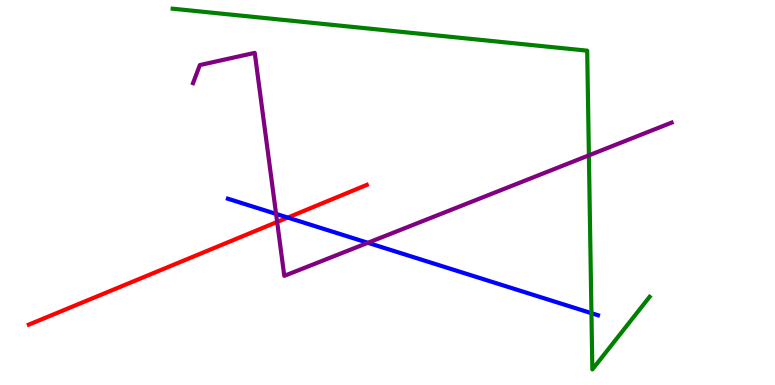[{'lines': ['blue', 'red'], 'intersections': [{'x': 3.71, 'y': 4.35}]}, {'lines': ['green', 'red'], 'intersections': []}, {'lines': ['purple', 'red'], 'intersections': [{'x': 3.58, 'y': 4.23}]}, {'lines': ['blue', 'green'], 'intersections': [{'x': 7.63, 'y': 1.87}]}, {'lines': ['blue', 'purple'], 'intersections': [{'x': 3.56, 'y': 4.44}, {'x': 4.75, 'y': 3.69}]}, {'lines': ['green', 'purple'], 'intersections': [{'x': 7.6, 'y': 5.97}]}]